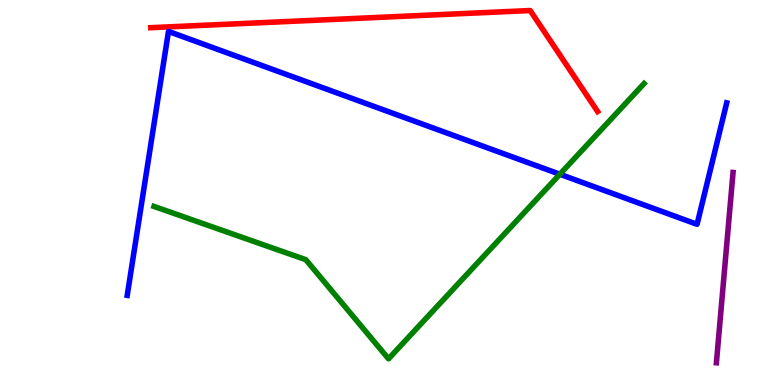[{'lines': ['blue', 'red'], 'intersections': []}, {'lines': ['green', 'red'], 'intersections': []}, {'lines': ['purple', 'red'], 'intersections': []}, {'lines': ['blue', 'green'], 'intersections': [{'x': 7.22, 'y': 5.47}]}, {'lines': ['blue', 'purple'], 'intersections': []}, {'lines': ['green', 'purple'], 'intersections': []}]